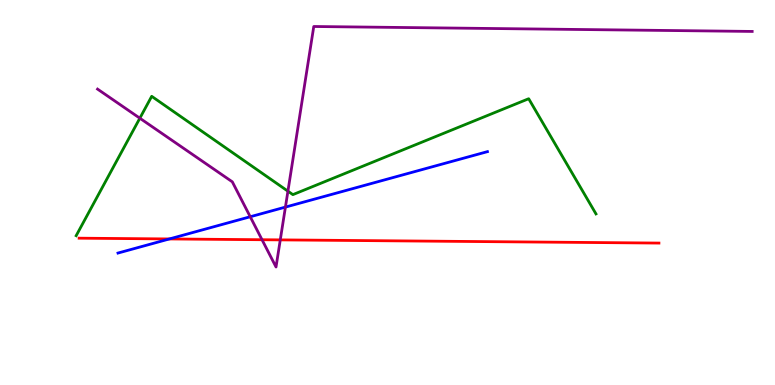[{'lines': ['blue', 'red'], 'intersections': [{'x': 2.19, 'y': 3.79}]}, {'lines': ['green', 'red'], 'intersections': []}, {'lines': ['purple', 'red'], 'intersections': [{'x': 3.38, 'y': 3.77}, {'x': 3.62, 'y': 3.77}]}, {'lines': ['blue', 'green'], 'intersections': []}, {'lines': ['blue', 'purple'], 'intersections': [{'x': 3.23, 'y': 4.37}, {'x': 3.68, 'y': 4.62}]}, {'lines': ['green', 'purple'], 'intersections': [{'x': 1.8, 'y': 6.93}, {'x': 3.72, 'y': 5.03}]}]